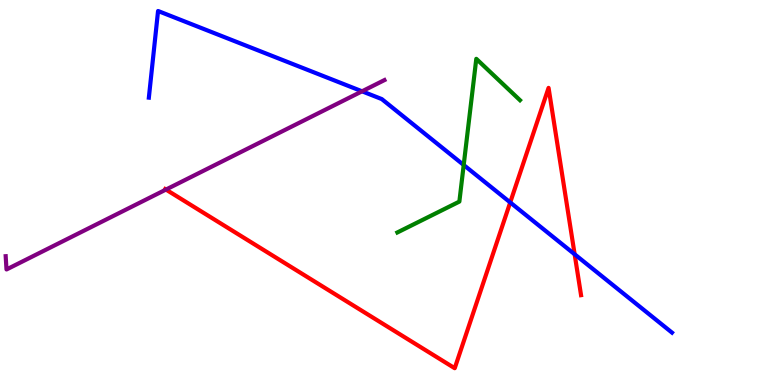[{'lines': ['blue', 'red'], 'intersections': [{'x': 6.58, 'y': 4.74}, {'x': 7.41, 'y': 3.4}]}, {'lines': ['green', 'red'], 'intersections': []}, {'lines': ['purple', 'red'], 'intersections': [{'x': 2.14, 'y': 5.08}]}, {'lines': ['blue', 'green'], 'intersections': [{'x': 5.98, 'y': 5.71}]}, {'lines': ['blue', 'purple'], 'intersections': [{'x': 4.67, 'y': 7.63}]}, {'lines': ['green', 'purple'], 'intersections': []}]